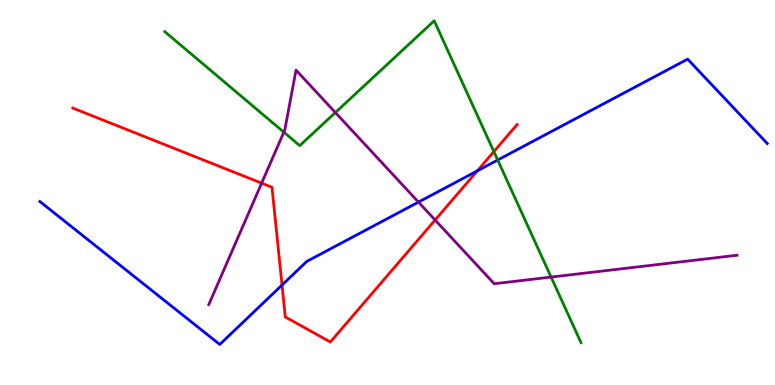[{'lines': ['blue', 'red'], 'intersections': [{'x': 3.64, 'y': 2.6}, {'x': 6.16, 'y': 5.56}]}, {'lines': ['green', 'red'], 'intersections': [{'x': 6.37, 'y': 6.06}]}, {'lines': ['purple', 'red'], 'intersections': [{'x': 3.38, 'y': 5.24}, {'x': 5.61, 'y': 4.29}]}, {'lines': ['blue', 'green'], 'intersections': [{'x': 6.42, 'y': 5.84}]}, {'lines': ['blue', 'purple'], 'intersections': [{'x': 5.4, 'y': 4.75}]}, {'lines': ['green', 'purple'], 'intersections': [{'x': 3.66, 'y': 6.57}, {'x': 4.33, 'y': 7.08}, {'x': 7.11, 'y': 2.8}]}]